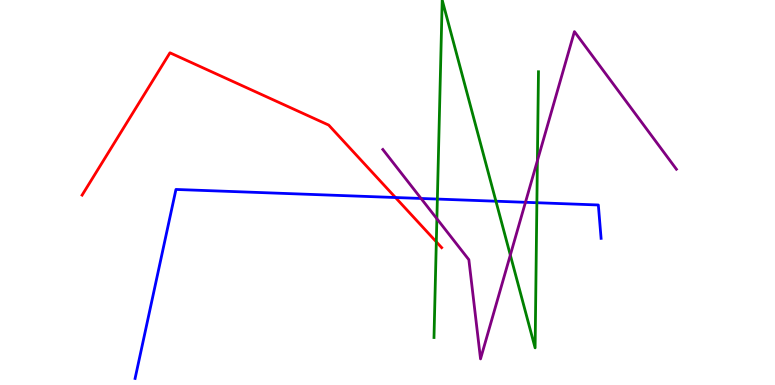[{'lines': ['blue', 'red'], 'intersections': [{'x': 5.1, 'y': 4.87}]}, {'lines': ['green', 'red'], 'intersections': [{'x': 5.63, 'y': 3.72}]}, {'lines': ['purple', 'red'], 'intersections': []}, {'lines': ['blue', 'green'], 'intersections': [{'x': 5.64, 'y': 4.83}, {'x': 6.4, 'y': 4.77}, {'x': 6.93, 'y': 4.73}]}, {'lines': ['blue', 'purple'], 'intersections': [{'x': 5.43, 'y': 4.85}, {'x': 6.78, 'y': 4.75}]}, {'lines': ['green', 'purple'], 'intersections': [{'x': 5.64, 'y': 4.32}, {'x': 6.58, 'y': 3.38}, {'x': 6.93, 'y': 5.83}]}]